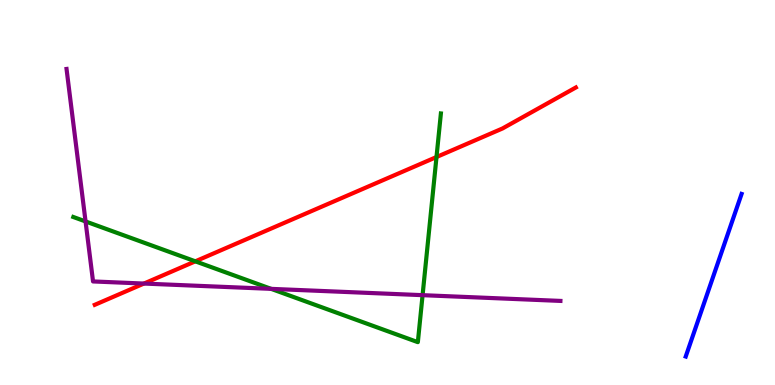[{'lines': ['blue', 'red'], 'intersections': []}, {'lines': ['green', 'red'], 'intersections': [{'x': 2.52, 'y': 3.21}, {'x': 5.63, 'y': 5.92}]}, {'lines': ['purple', 'red'], 'intersections': [{'x': 1.86, 'y': 2.63}]}, {'lines': ['blue', 'green'], 'intersections': []}, {'lines': ['blue', 'purple'], 'intersections': []}, {'lines': ['green', 'purple'], 'intersections': [{'x': 1.1, 'y': 4.25}, {'x': 3.5, 'y': 2.5}, {'x': 5.45, 'y': 2.33}]}]